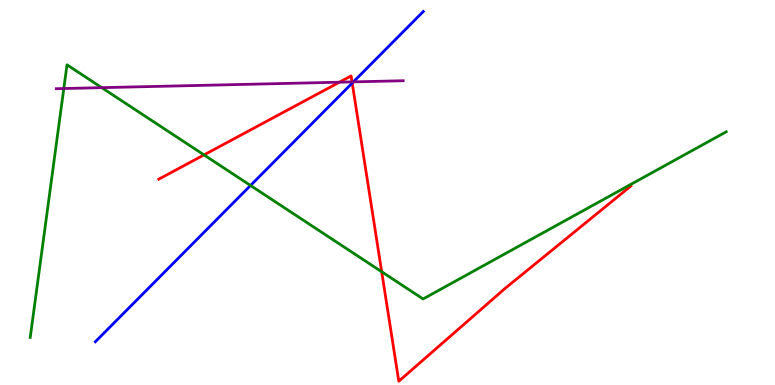[{'lines': ['blue', 'red'], 'intersections': [{'x': 4.54, 'y': 7.84}]}, {'lines': ['green', 'red'], 'intersections': [{'x': 2.63, 'y': 5.98}, {'x': 4.92, 'y': 2.94}]}, {'lines': ['purple', 'red'], 'intersections': [{'x': 4.38, 'y': 7.86}, {'x': 4.54, 'y': 7.87}]}, {'lines': ['blue', 'green'], 'intersections': [{'x': 3.23, 'y': 5.18}]}, {'lines': ['blue', 'purple'], 'intersections': [{'x': 4.56, 'y': 7.87}]}, {'lines': ['green', 'purple'], 'intersections': [{'x': 0.823, 'y': 7.7}, {'x': 1.31, 'y': 7.72}]}]